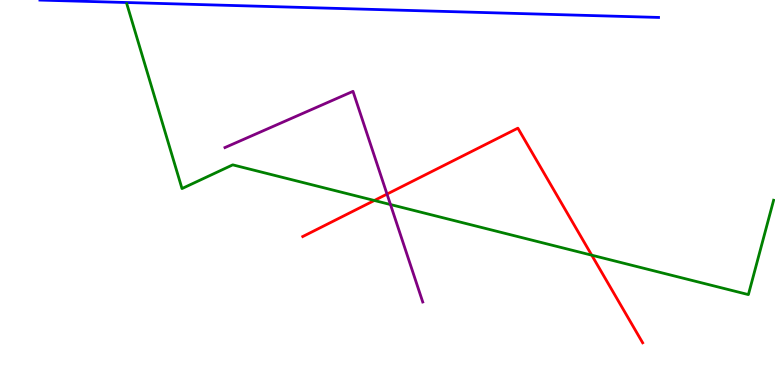[{'lines': ['blue', 'red'], 'intersections': []}, {'lines': ['green', 'red'], 'intersections': [{'x': 4.83, 'y': 4.79}, {'x': 7.64, 'y': 3.37}]}, {'lines': ['purple', 'red'], 'intersections': [{'x': 4.99, 'y': 4.96}]}, {'lines': ['blue', 'green'], 'intersections': []}, {'lines': ['blue', 'purple'], 'intersections': []}, {'lines': ['green', 'purple'], 'intersections': [{'x': 5.04, 'y': 4.69}]}]